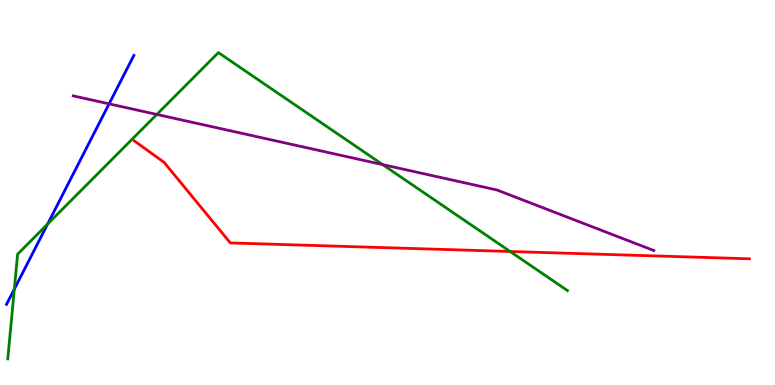[{'lines': ['blue', 'red'], 'intersections': []}, {'lines': ['green', 'red'], 'intersections': [{'x': 6.58, 'y': 3.47}]}, {'lines': ['purple', 'red'], 'intersections': []}, {'lines': ['blue', 'green'], 'intersections': [{'x': 0.185, 'y': 2.49}, {'x': 0.614, 'y': 4.18}]}, {'lines': ['blue', 'purple'], 'intersections': [{'x': 1.41, 'y': 7.3}]}, {'lines': ['green', 'purple'], 'intersections': [{'x': 2.02, 'y': 7.03}, {'x': 4.94, 'y': 5.72}]}]